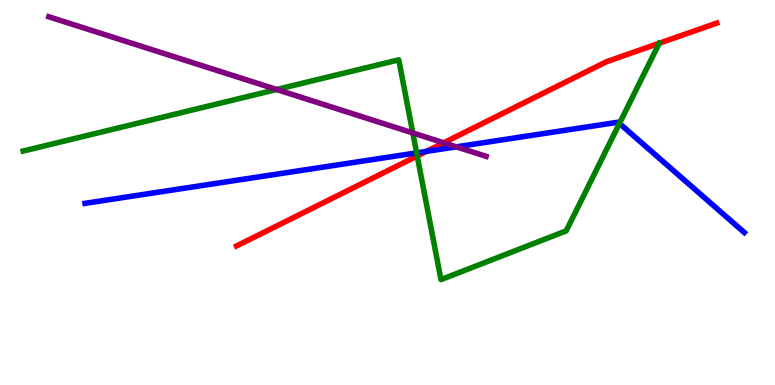[{'lines': ['blue', 'red'], 'intersections': [{'x': 5.5, 'y': 6.07}]}, {'lines': ['green', 'red'], 'intersections': [{'x': 5.38, 'y': 5.95}]}, {'lines': ['purple', 'red'], 'intersections': [{'x': 5.72, 'y': 6.29}]}, {'lines': ['blue', 'green'], 'intersections': [{'x': 5.38, 'y': 6.03}, {'x': 7.99, 'y': 6.79}]}, {'lines': ['blue', 'purple'], 'intersections': [{'x': 5.89, 'y': 6.19}]}, {'lines': ['green', 'purple'], 'intersections': [{'x': 3.57, 'y': 7.68}, {'x': 5.33, 'y': 6.55}]}]